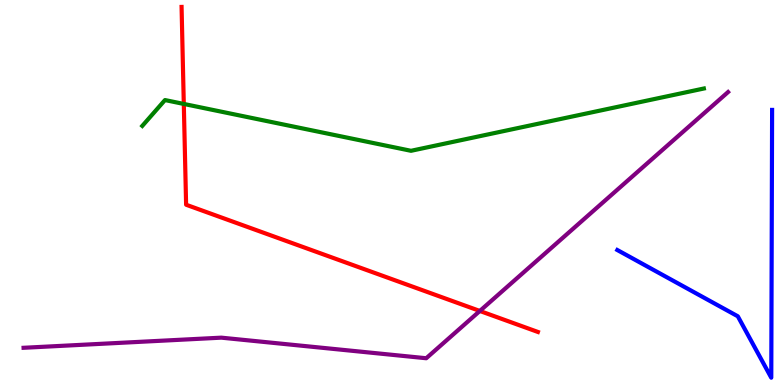[{'lines': ['blue', 'red'], 'intersections': []}, {'lines': ['green', 'red'], 'intersections': [{'x': 2.37, 'y': 7.3}]}, {'lines': ['purple', 'red'], 'intersections': [{'x': 6.19, 'y': 1.92}]}, {'lines': ['blue', 'green'], 'intersections': []}, {'lines': ['blue', 'purple'], 'intersections': []}, {'lines': ['green', 'purple'], 'intersections': []}]